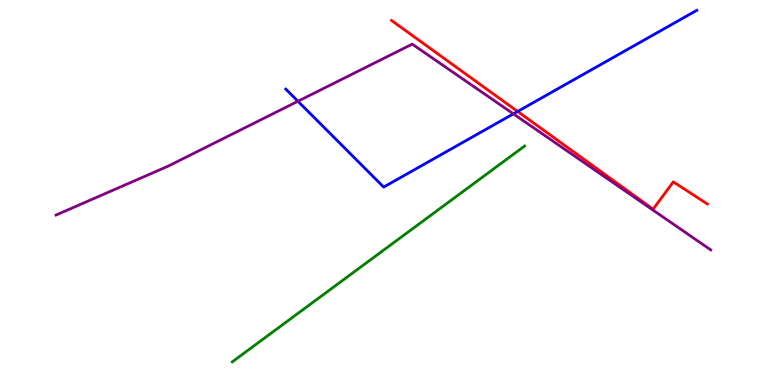[{'lines': ['blue', 'red'], 'intersections': [{'x': 6.68, 'y': 7.1}]}, {'lines': ['green', 'red'], 'intersections': []}, {'lines': ['purple', 'red'], 'intersections': []}, {'lines': ['blue', 'green'], 'intersections': []}, {'lines': ['blue', 'purple'], 'intersections': [{'x': 3.84, 'y': 7.37}, {'x': 6.62, 'y': 7.04}]}, {'lines': ['green', 'purple'], 'intersections': []}]